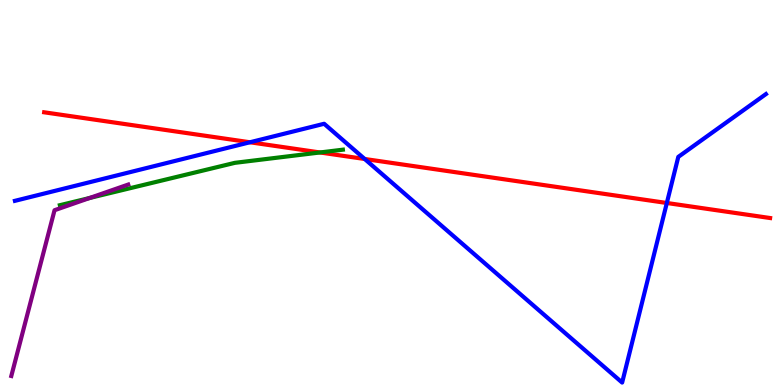[{'lines': ['blue', 'red'], 'intersections': [{'x': 3.22, 'y': 6.3}, {'x': 4.71, 'y': 5.87}, {'x': 8.6, 'y': 4.73}]}, {'lines': ['green', 'red'], 'intersections': [{'x': 4.13, 'y': 6.04}]}, {'lines': ['purple', 'red'], 'intersections': []}, {'lines': ['blue', 'green'], 'intersections': []}, {'lines': ['blue', 'purple'], 'intersections': []}, {'lines': ['green', 'purple'], 'intersections': [{'x': 1.16, 'y': 4.86}]}]